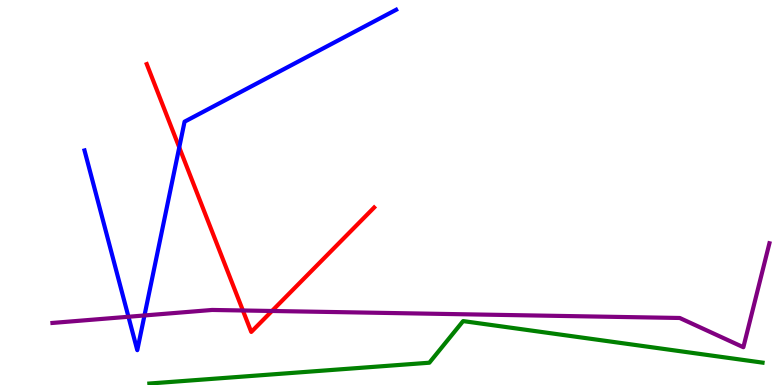[{'lines': ['blue', 'red'], 'intersections': [{'x': 2.31, 'y': 6.17}]}, {'lines': ['green', 'red'], 'intersections': []}, {'lines': ['purple', 'red'], 'intersections': [{'x': 3.13, 'y': 1.94}, {'x': 3.51, 'y': 1.92}]}, {'lines': ['blue', 'green'], 'intersections': []}, {'lines': ['blue', 'purple'], 'intersections': [{'x': 1.66, 'y': 1.77}, {'x': 1.86, 'y': 1.81}]}, {'lines': ['green', 'purple'], 'intersections': []}]